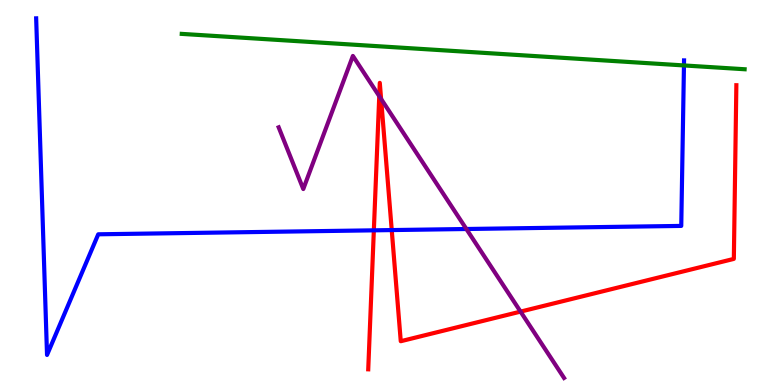[{'lines': ['blue', 'red'], 'intersections': [{'x': 4.82, 'y': 4.02}, {'x': 5.05, 'y': 4.02}]}, {'lines': ['green', 'red'], 'intersections': []}, {'lines': ['purple', 'red'], 'intersections': [{'x': 4.89, 'y': 7.5}, {'x': 4.92, 'y': 7.43}, {'x': 6.72, 'y': 1.91}]}, {'lines': ['blue', 'green'], 'intersections': [{'x': 8.83, 'y': 8.3}]}, {'lines': ['blue', 'purple'], 'intersections': [{'x': 6.02, 'y': 4.05}]}, {'lines': ['green', 'purple'], 'intersections': []}]